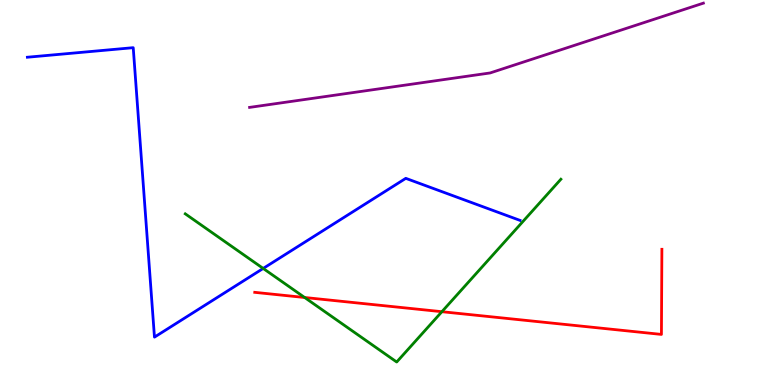[{'lines': ['blue', 'red'], 'intersections': []}, {'lines': ['green', 'red'], 'intersections': [{'x': 3.93, 'y': 2.27}, {'x': 5.7, 'y': 1.9}]}, {'lines': ['purple', 'red'], 'intersections': []}, {'lines': ['blue', 'green'], 'intersections': [{'x': 3.4, 'y': 3.03}]}, {'lines': ['blue', 'purple'], 'intersections': []}, {'lines': ['green', 'purple'], 'intersections': []}]